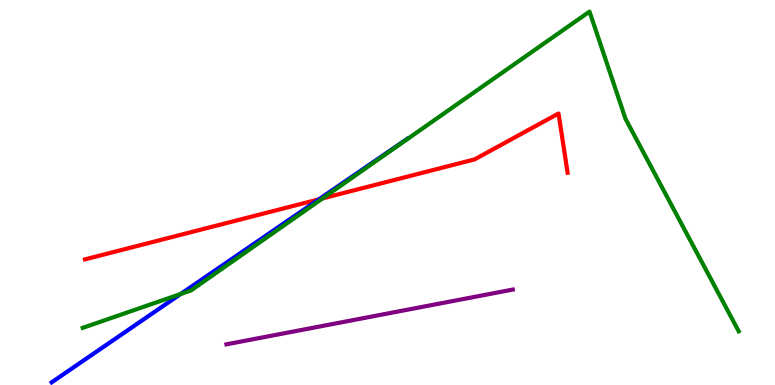[{'lines': ['blue', 'red'], 'intersections': [{'x': 4.11, 'y': 4.82}]}, {'lines': ['green', 'red'], 'intersections': [{'x': 4.16, 'y': 4.85}]}, {'lines': ['purple', 'red'], 'intersections': []}, {'lines': ['blue', 'green'], 'intersections': [{'x': 2.33, 'y': 2.36}]}, {'lines': ['blue', 'purple'], 'intersections': []}, {'lines': ['green', 'purple'], 'intersections': []}]